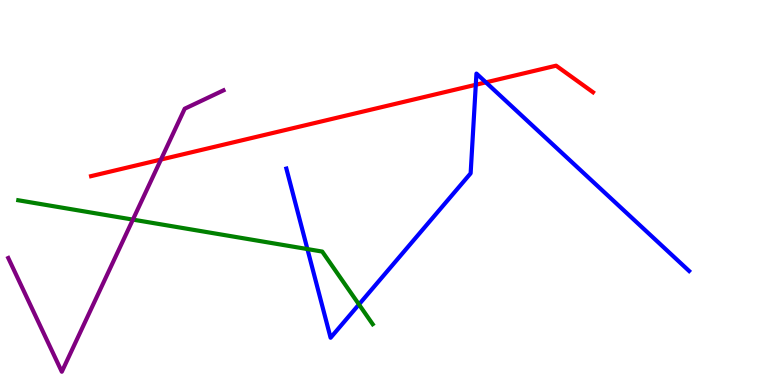[{'lines': ['blue', 'red'], 'intersections': [{'x': 6.14, 'y': 7.8}, {'x': 6.27, 'y': 7.86}]}, {'lines': ['green', 'red'], 'intersections': []}, {'lines': ['purple', 'red'], 'intersections': [{'x': 2.08, 'y': 5.86}]}, {'lines': ['blue', 'green'], 'intersections': [{'x': 3.97, 'y': 3.53}, {'x': 4.63, 'y': 2.09}]}, {'lines': ['blue', 'purple'], 'intersections': []}, {'lines': ['green', 'purple'], 'intersections': [{'x': 1.71, 'y': 4.3}]}]